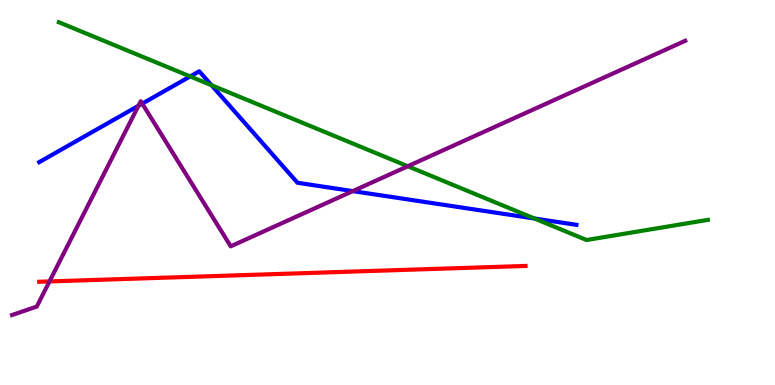[{'lines': ['blue', 'red'], 'intersections': []}, {'lines': ['green', 'red'], 'intersections': []}, {'lines': ['purple', 'red'], 'intersections': [{'x': 0.639, 'y': 2.69}]}, {'lines': ['blue', 'green'], 'intersections': [{'x': 2.45, 'y': 8.01}, {'x': 2.73, 'y': 7.79}, {'x': 6.9, 'y': 4.32}]}, {'lines': ['blue', 'purple'], 'intersections': [{'x': 1.79, 'y': 7.25}, {'x': 1.84, 'y': 7.31}, {'x': 4.55, 'y': 5.04}]}, {'lines': ['green', 'purple'], 'intersections': [{'x': 5.26, 'y': 5.68}]}]